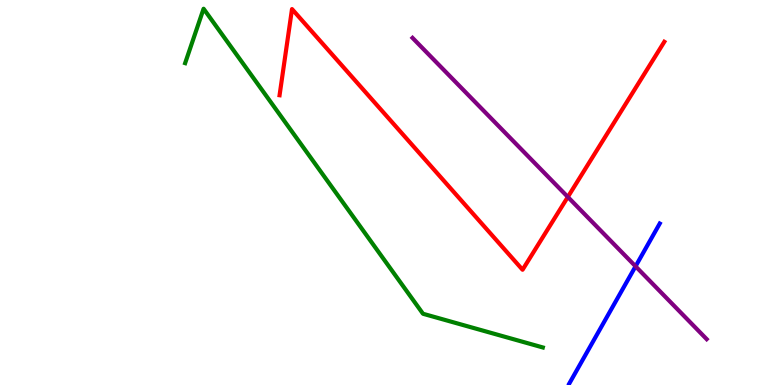[{'lines': ['blue', 'red'], 'intersections': []}, {'lines': ['green', 'red'], 'intersections': []}, {'lines': ['purple', 'red'], 'intersections': [{'x': 7.33, 'y': 4.88}]}, {'lines': ['blue', 'green'], 'intersections': []}, {'lines': ['blue', 'purple'], 'intersections': [{'x': 8.2, 'y': 3.08}]}, {'lines': ['green', 'purple'], 'intersections': []}]